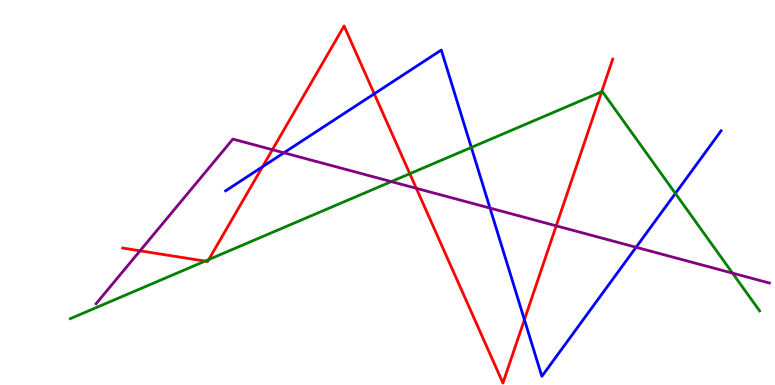[{'lines': ['blue', 'red'], 'intersections': [{'x': 3.39, 'y': 5.67}, {'x': 4.83, 'y': 7.56}, {'x': 6.77, 'y': 1.7}]}, {'lines': ['green', 'red'], 'intersections': [{'x': 2.65, 'y': 3.22}, {'x': 2.69, 'y': 3.26}, {'x': 5.29, 'y': 5.49}, {'x': 7.76, 'y': 7.62}]}, {'lines': ['purple', 'red'], 'intersections': [{'x': 1.81, 'y': 3.49}, {'x': 3.52, 'y': 6.11}, {'x': 5.37, 'y': 5.11}, {'x': 7.18, 'y': 4.13}]}, {'lines': ['blue', 'green'], 'intersections': [{'x': 6.08, 'y': 6.17}, {'x': 8.71, 'y': 4.98}]}, {'lines': ['blue', 'purple'], 'intersections': [{'x': 3.66, 'y': 6.03}, {'x': 6.32, 'y': 4.6}, {'x': 8.21, 'y': 3.58}]}, {'lines': ['green', 'purple'], 'intersections': [{'x': 5.05, 'y': 5.28}, {'x': 9.45, 'y': 2.91}]}]